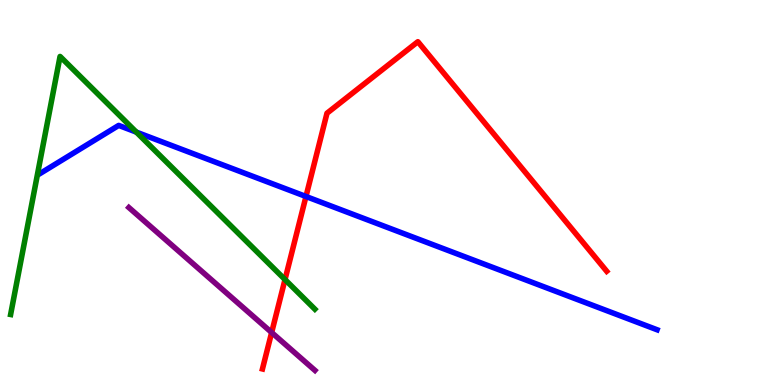[{'lines': ['blue', 'red'], 'intersections': [{'x': 3.95, 'y': 4.9}]}, {'lines': ['green', 'red'], 'intersections': [{'x': 3.68, 'y': 2.74}]}, {'lines': ['purple', 'red'], 'intersections': [{'x': 3.51, 'y': 1.36}]}, {'lines': ['blue', 'green'], 'intersections': [{'x': 1.76, 'y': 6.57}]}, {'lines': ['blue', 'purple'], 'intersections': []}, {'lines': ['green', 'purple'], 'intersections': []}]